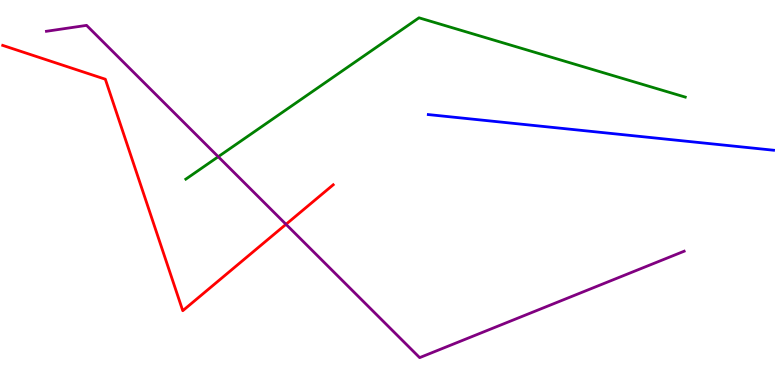[{'lines': ['blue', 'red'], 'intersections': []}, {'lines': ['green', 'red'], 'intersections': []}, {'lines': ['purple', 'red'], 'intersections': [{'x': 3.69, 'y': 4.17}]}, {'lines': ['blue', 'green'], 'intersections': []}, {'lines': ['blue', 'purple'], 'intersections': []}, {'lines': ['green', 'purple'], 'intersections': [{'x': 2.82, 'y': 5.93}]}]